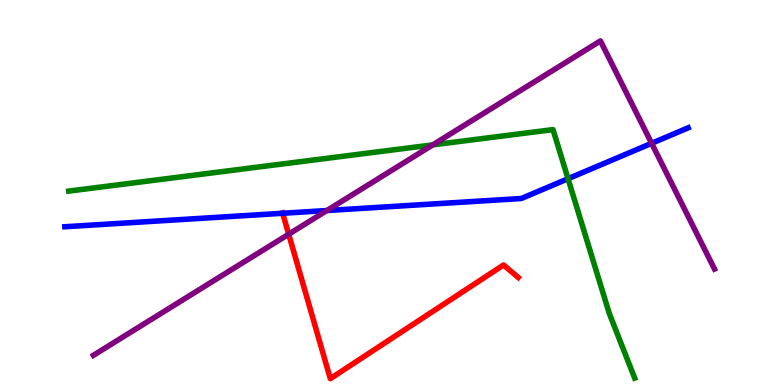[{'lines': ['blue', 'red'], 'intersections': [{'x': 3.65, 'y': 4.46}]}, {'lines': ['green', 'red'], 'intersections': []}, {'lines': ['purple', 'red'], 'intersections': [{'x': 3.73, 'y': 3.92}]}, {'lines': ['blue', 'green'], 'intersections': [{'x': 7.33, 'y': 5.36}]}, {'lines': ['blue', 'purple'], 'intersections': [{'x': 4.22, 'y': 4.53}, {'x': 8.41, 'y': 6.28}]}, {'lines': ['green', 'purple'], 'intersections': [{'x': 5.58, 'y': 6.24}]}]